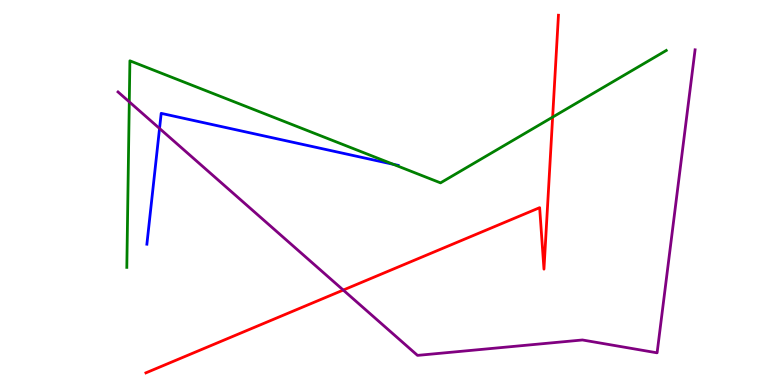[{'lines': ['blue', 'red'], 'intersections': []}, {'lines': ['green', 'red'], 'intersections': [{'x': 7.13, 'y': 6.96}]}, {'lines': ['purple', 'red'], 'intersections': [{'x': 4.43, 'y': 2.47}]}, {'lines': ['blue', 'green'], 'intersections': [{'x': 5.07, 'y': 5.73}]}, {'lines': ['blue', 'purple'], 'intersections': [{'x': 2.06, 'y': 6.66}]}, {'lines': ['green', 'purple'], 'intersections': [{'x': 1.67, 'y': 7.35}]}]